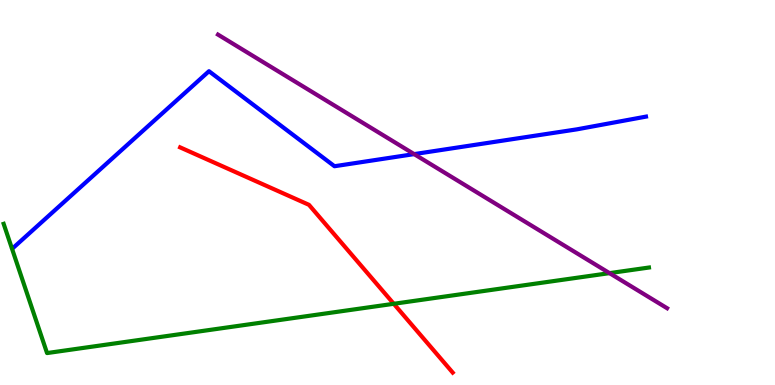[{'lines': ['blue', 'red'], 'intersections': []}, {'lines': ['green', 'red'], 'intersections': [{'x': 5.08, 'y': 2.11}]}, {'lines': ['purple', 'red'], 'intersections': []}, {'lines': ['blue', 'green'], 'intersections': []}, {'lines': ['blue', 'purple'], 'intersections': [{'x': 5.34, 'y': 6.0}]}, {'lines': ['green', 'purple'], 'intersections': [{'x': 7.86, 'y': 2.91}]}]